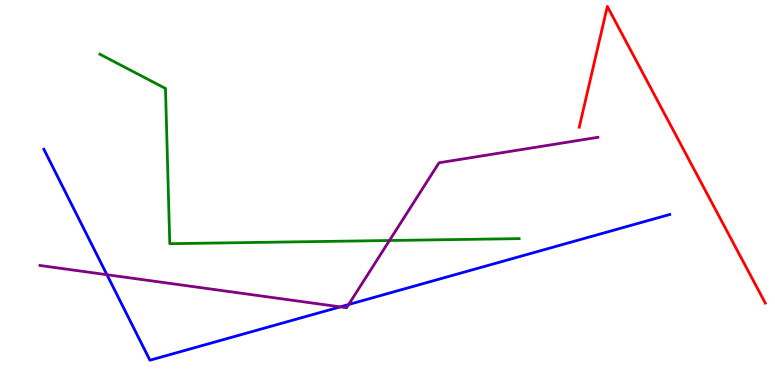[{'lines': ['blue', 'red'], 'intersections': []}, {'lines': ['green', 'red'], 'intersections': []}, {'lines': ['purple', 'red'], 'intersections': []}, {'lines': ['blue', 'green'], 'intersections': []}, {'lines': ['blue', 'purple'], 'intersections': [{'x': 1.38, 'y': 2.86}, {'x': 4.39, 'y': 2.03}, {'x': 4.5, 'y': 2.09}]}, {'lines': ['green', 'purple'], 'intersections': [{'x': 5.03, 'y': 3.75}]}]